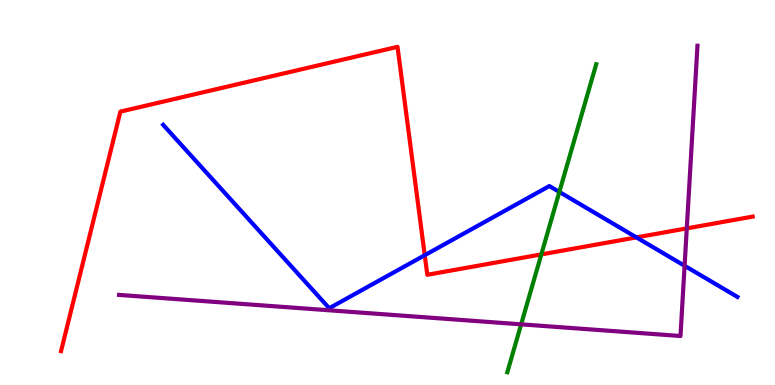[{'lines': ['blue', 'red'], 'intersections': [{'x': 5.48, 'y': 3.37}, {'x': 8.21, 'y': 3.83}]}, {'lines': ['green', 'red'], 'intersections': [{'x': 6.98, 'y': 3.39}]}, {'lines': ['purple', 'red'], 'intersections': [{'x': 8.86, 'y': 4.07}]}, {'lines': ['blue', 'green'], 'intersections': [{'x': 7.22, 'y': 5.01}]}, {'lines': ['blue', 'purple'], 'intersections': [{'x': 8.83, 'y': 3.1}]}, {'lines': ['green', 'purple'], 'intersections': [{'x': 6.72, 'y': 1.58}]}]